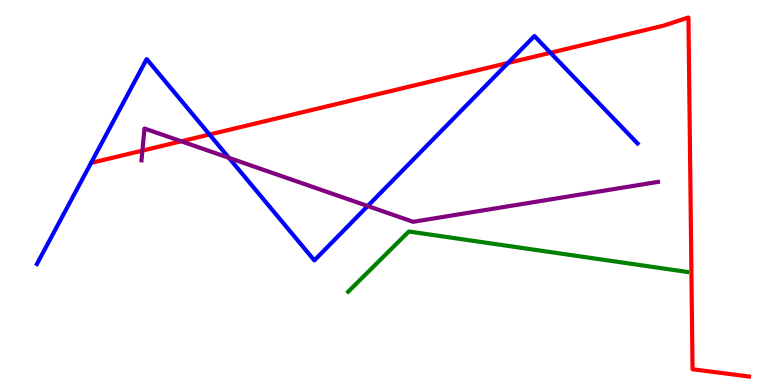[{'lines': ['blue', 'red'], 'intersections': [{'x': 2.7, 'y': 6.51}, {'x': 6.56, 'y': 8.37}, {'x': 7.1, 'y': 8.63}]}, {'lines': ['green', 'red'], 'intersections': []}, {'lines': ['purple', 'red'], 'intersections': [{'x': 1.84, 'y': 6.09}, {'x': 2.34, 'y': 6.33}]}, {'lines': ['blue', 'green'], 'intersections': []}, {'lines': ['blue', 'purple'], 'intersections': [{'x': 2.95, 'y': 5.9}, {'x': 4.74, 'y': 4.65}]}, {'lines': ['green', 'purple'], 'intersections': []}]